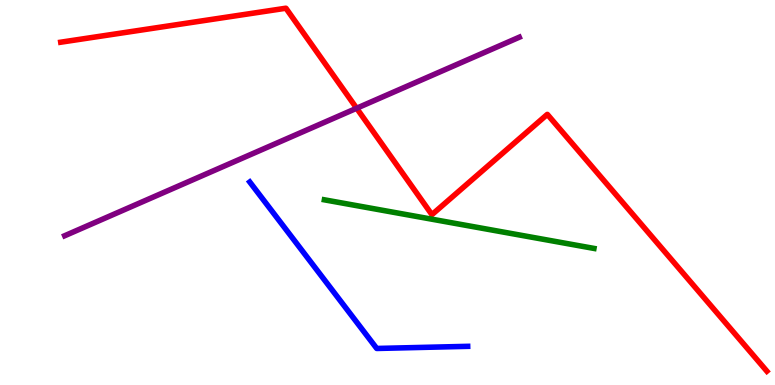[{'lines': ['blue', 'red'], 'intersections': []}, {'lines': ['green', 'red'], 'intersections': []}, {'lines': ['purple', 'red'], 'intersections': [{'x': 4.6, 'y': 7.19}]}, {'lines': ['blue', 'green'], 'intersections': []}, {'lines': ['blue', 'purple'], 'intersections': []}, {'lines': ['green', 'purple'], 'intersections': []}]